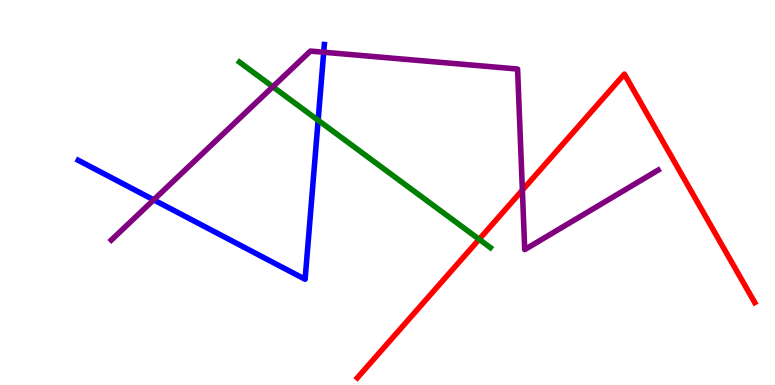[{'lines': ['blue', 'red'], 'intersections': []}, {'lines': ['green', 'red'], 'intersections': [{'x': 6.18, 'y': 3.78}]}, {'lines': ['purple', 'red'], 'intersections': [{'x': 6.74, 'y': 5.06}]}, {'lines': ['blue', 'green'], 'intersections': [{'x': 4.1, 'y': 6.88}]}, {'lines': ['blue', 'purple'], 'intersections': [{'x': 1.98, 'y': 4.81}, {'x': 4.18, 'y': 8.64}]}, {'lines': ['green', 'purple'], 'intersections': [{'x': 3.52, 'y': 7.75}]}]